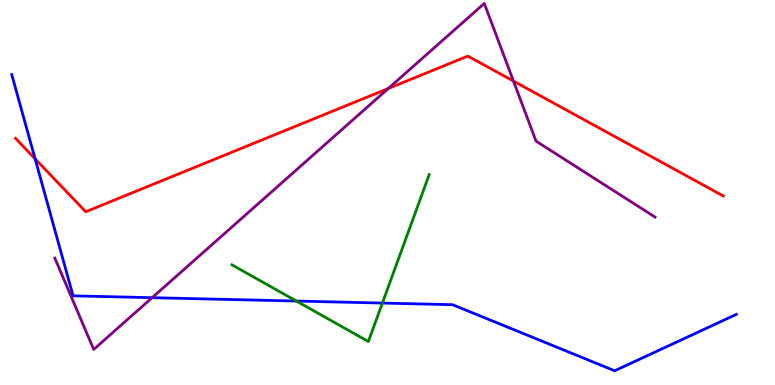[{'lines': ['blue', 'red'], 'intersections': [{'x': 0.453, 'y': 5.87}]}, {'lines': ['green', 'red'], 'intersections': []}, {'lines': ['purple', 'red'], 'intersections': [{'x': 5.01, 'y': 7.7}, {'x': 6.63, 'y': 7.89}]}, {'lines': ['blue', 'green'], 'intersections': [{'x': 3.82, 'y': 2.18}, {'x': 4.93, 'y': 2.13}]}, {'lines': ['blue', 'purple'], 'intersections': [{'x': 1.96, 'y': 2.27}]}, {'lines': ['green', 'purple'], 'intersections': []}]